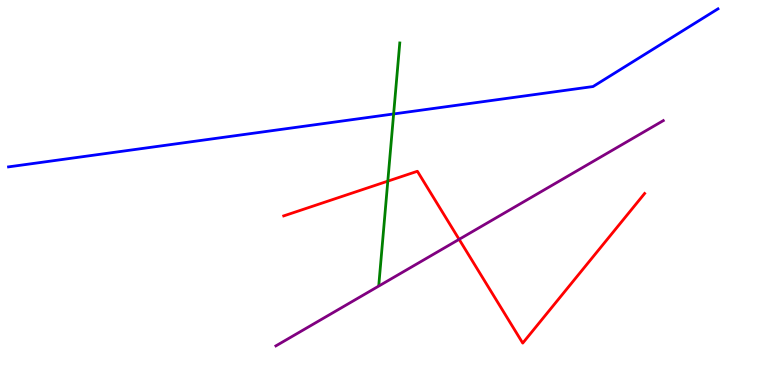[{'lines': ['blue', 'red'], 'intersections': []}, {'lines': ['green', 'red'], 'intersections': [{'x': 5.0, 'y': 5.29}]}, {'lines': ['purple', 'red'], 'intersections': [{'x': 5.92, 'y': 3.78}]}, {'lines': ['blue', 'green'], 'intersections': [{'x': 5.08, 'y': 7.04}]}, {'lines': ['blue', 'purple'], 'intersections': []}, {'lines': ['green', 'purple'], 'intersections': []}]